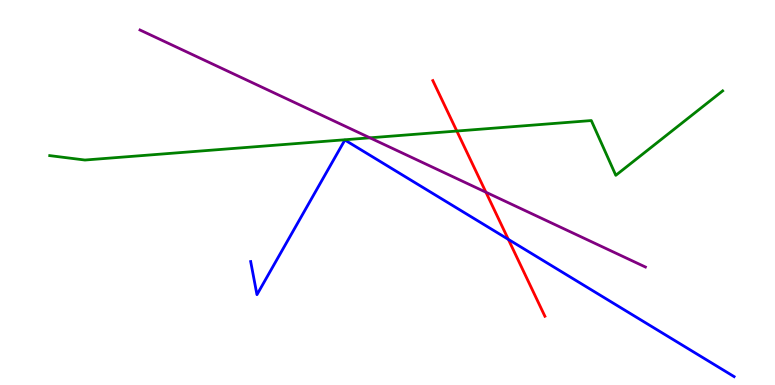[{'lines': ['blue', 'red'], 'intersections': [{'x': 6.56, 'y': 3.78}]}, {'lines': ['green', 'red'], 'intersections': [{'x': 5.89, 'y': 6.6}]}, {'lines': ['purple', 'red'], 'intersections': [{'x': 6.27, 'y': 5.01}]}, {'lines': ['blue', 'green'], 'intersections': []}, {'lines': ['blue', 'purple'], 'intersections': []}, {'lines': ['green', 'purple'], 'intersections': [{'x': 4.77, 'y': 6.42}]}]